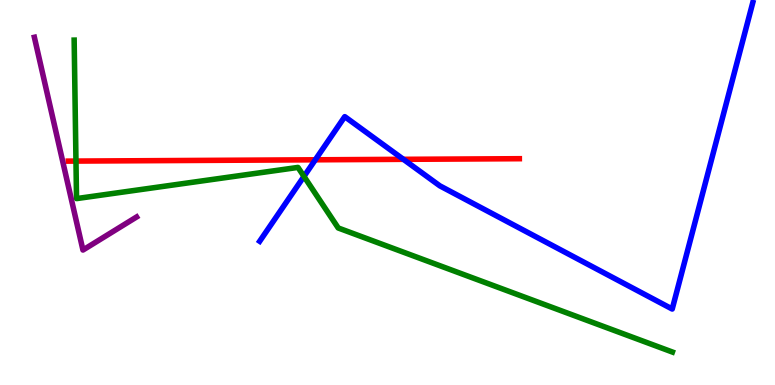[{'lines': ['blue', 'red'], 'intersections': [{'x': 4.07, 'y': 5.85}, {'x': 5.21, 'y': 5.86}]}, {'lines': ['green', 'red'], 'intersections': [{'x': 0.98, 'y': 5.82}]}, {'lines': ['purple', 'red'], 'intersections': []}, {'lines': ['blue', 'green'], 'intersections': [{'x': 3.92, 'y': 5.42}]}, {'lines': ['blue', 'purple'], 'intersections': []}, {'lines': ['green', 'purple'], 'intersections': []}]